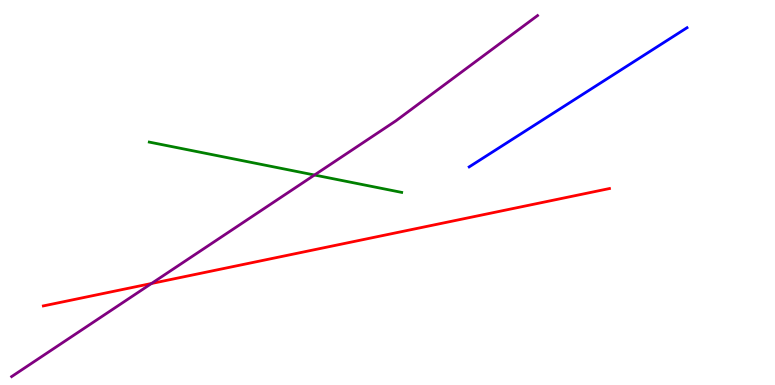[{'lines': ['blue', 'red'], 'intersections': []}, {'lines': ['green', 'red'], 'intersections': []}, {'lines': ['purple', 'red'], 'intersections': [{'x': 1.95, 'y': 2.64}]}, {'lines': ['blue', 'green'], 'intersections': []}, {'lines': ['blue', 'purple'], 'intersections': []}, {'lines': ['green', 'purple'], 'intersections': [{'x': 4.06, 'y': 5.45}]}]